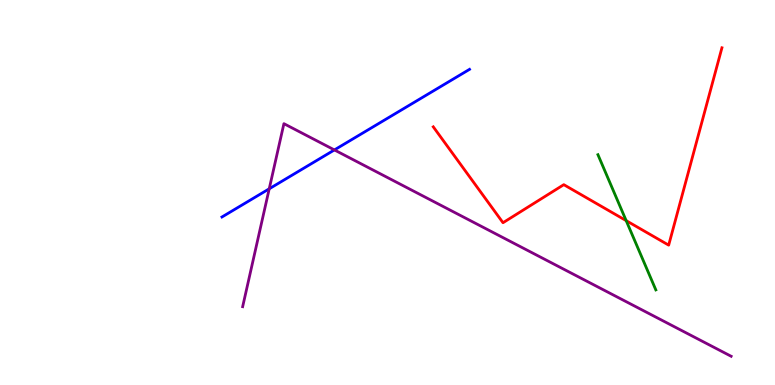[{'lines': ['blue', 'red'], 'intersections': []}, {'lines': ['green', 'red'], 'intersections': [{'x': 8.08, 'y': 4.27}]}, {'lines': ['purple', 'red'], 'intersections': []}, {'lines': ['blue', 'green'], 'intersections': []}, {'lines': ['blue', 'purple'], 'intersections': [{'x': 3.47, 'y': 5.1}, {'x': 4.31, 'y': 6.11}]}, {'lines': ['green', 'purple'], 'intersections': []}]